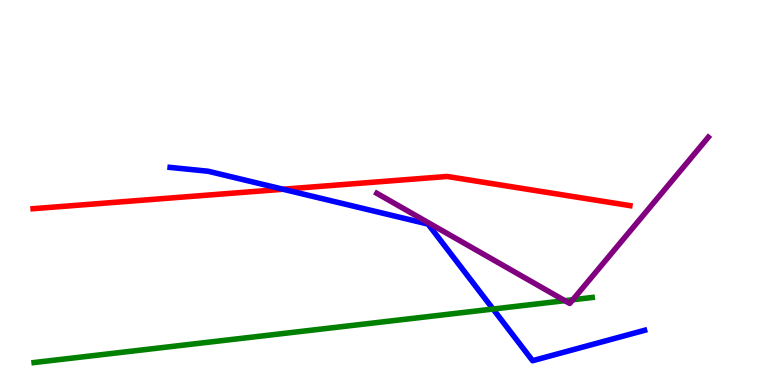[{'lines': ['blue', 'red'], 'intersections': [{'x': 3.65, 'y': 5.08}]}, {'lines': ['green', 'red'], 'intersections': []}, {'lines': ['purple', 'red'], 'intersections': []}, {'lines': ['blue', 'green'], 'intersections': [{'x': 6.36, 'y': 1.97}]}, {'lines': ['blue', 'purple'], 'intersections': []}, {'lines': ['green', 'purple'], 'intersections': [{'x': 7.29, 'y': 2.19}, {'x': 7.39, 'y': 2.21}]}]